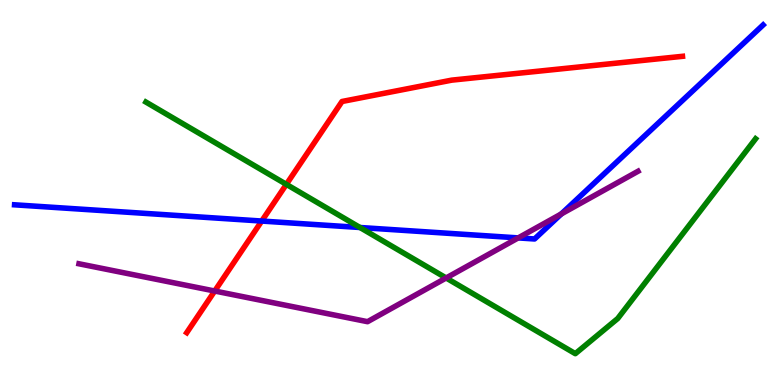[{'lines': ['blue', 'red'], 'intersections': [{'x': 3.38, 'y': 4.26}]}, {'lines': ['green', 'red'], 'intersections': [{'x': 3.69, 'y': 5.21}]}, {'lines': ['purple', 'red'], 'intersections': [{'x': 2.77, 'y': 2.44}]}, {'lines': ['blue', 'green'], 'intersections': [{'x': 4.65, 'y': 4.09}]}, {'lines': ['blue', 'purple'], 'intersections': [{'x': 6.69, 'y': 3.82}, {'x': 7.24, 'y': 4.44}]}, {'lines': ['green', 'purple'], 'intersections': [{'x': 5.76, 'y': 2.78}]}]